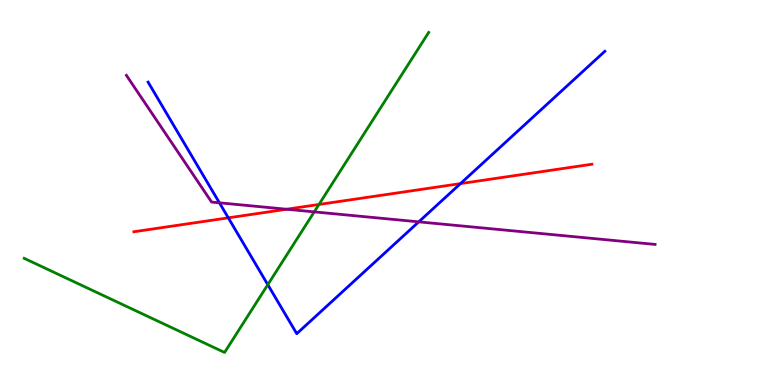[{'lines': ['blue', 'red'], 'intersections': [{'x': 2.95, 'y': 4.34}, {'x': 5.94, 'y': 5.23}]}, {'lines': ['green', 'red'], 'intersections': [{'x': 4.12, 'y': 4.69}]}, {'lines': ['purple', 'red'], 'intersections': [{'x': 3.7, 'y': 4.57}]}, {'lines': ['blue', 'green'], 'intersections': [{'x': 3.46, 'y': 2.61}]}, {'lines': ['blue', 'purple'], 'intersections': [{'x': 2.83, 'y': 4.73}, {'x': 5.4, 'y': 4.24}]}, {'lines': ['green', 'purple'], 'intersections': [{'x': 4.05, 'y': 4.5}]}]